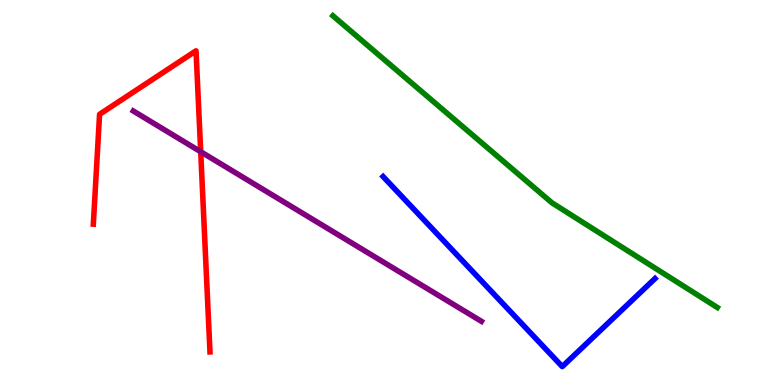[{'lines': ['blue', 'red'], 'intersections': []}, {'lines': ['green', 'red'], 'intersections': []}, {'lines': ['purple', 'red'], 'intersections': [{'x': 2.59, 'y': 6.06}]}, {'lines': ['blue', 'green'], 'intersections': []}, {'lines': ['blue', 'purple'], 'intersections': []}, {'lines': ['green', 'purple'], 'intersections': []}]